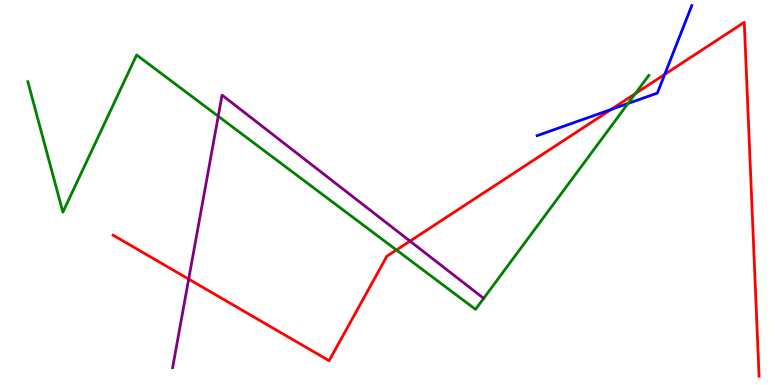[{'lines': ['blue', 'red'], 'intersections': [{'x': 7.89, 'y': 7.16}, {'x': 8.58, 'y': 8.07}]}, {'lines': ['green', 'red'], 'intersections': [{'x': 5.12, 'y': 3.51}, {'x': 8.2, 'y': 7.57}]}, {'lines': ['purple', 'red'], 'intersections': [{'x': 2.43, 'y': 2.75}, {'x': 5.29, 'y': 3.74}]}, {'lines': ['blue', 'green'], 'intersections': [{'x': 8.1, 'y': 7.31}]}, {'lines': ['blue', 'purple'], 'intersections': []}, {'lines': ['green', 'purple'], 'intersections': [{'x': 2.82, 'y': 6.98}]}]